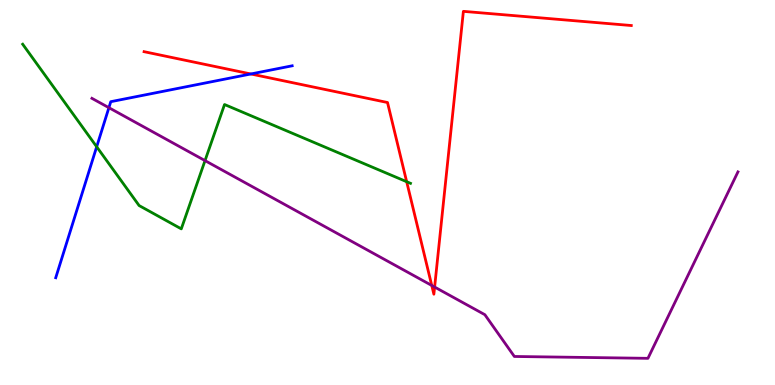[{'lines': ['blue', 'red'], 'intersections': [{'x': 3.24, 'y': 8.08}]}, {'lines': ['green', 'red'], 'intersections': [{'x': 5.25, 'y': 5.28}]}, {'lines': ['purple', 'red'], 'intersections': [{'x': 5.57, 'y': 2.59}, {'x': 5.61, 'y': 2.54}]}, {'lines': ['blue', 'green'], 'intersections': [{'x': 1.25, 'y': 6.19}]}, {'lines': ['blue', 'purple'], 'intersections': [{'x': 1.41, 'y': 7.2}]}, {'lines': ['green', 'purple'], 'intersections': [{'x': 2.65, 'y': 5.83}]}]